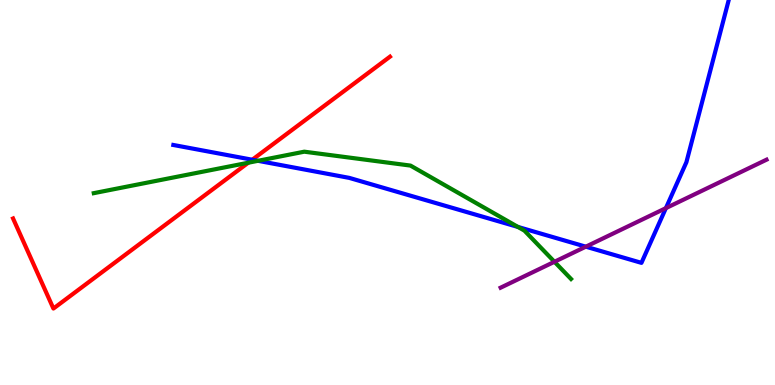[{'lines': ['blue', 'red'], 'intersections': [{'x': 3.25, 'y': 5.85}]}, {'lines': ['green', 'red'], 'intersections': [{'x': 3.2, 'y': 5.77}]}, {'lines': ['purple', 'red'], 'intersections': []}, {'lines': ['blue', 'green'], 'intersections': [{'x': 3.33, 'y': 5.82}, {'x': 6.68, 'y': 4.11}]}, {'lines': ['blue', 'purple'], 'intersections': [{'x': 7.56, 'y': 3.59}, {'x': 8.59, 'y': 4.59}]}, {'lines': ['green', 'purple'], 'intersections': [{'x': 7.15, 'y': 3.2}]}]